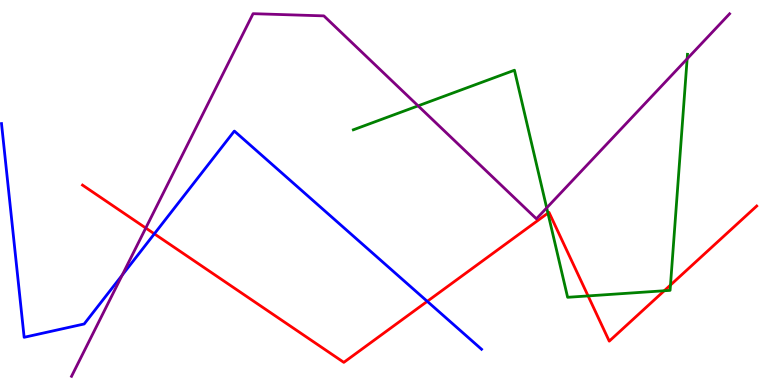[{'lines': ['blue', 'red'], 'intersections': [{'x': 1.99, 'y': 3.93}, {'x': 5.51, 'y': 2.17}]}, {'lines': ['green', 'red'], 'intersections': [{'x': 7.07, 'y': 4.46}, {'x': 7.59, 'y': 2.31}, {'x': 8.57, 'y': 2.45}, {'x': 8.65, 'y': 2.6}]}, {'lines': ['purple', 'red'], 'intersections': [{'x': 1.88, 'y': 4.08}]}, {'lines': ['blue', 'green'], 'intersections': []}, {'lines': ['blue', 'purple'], 'intersections': [{'x': 1.58, 'y': 2.85}]}, {'lines': ['green', 'purple'], 'intersections': [{'x': 5.39, 'y': 7.25}, {'x': 7.05, 'y': 4.6}, {'x': 8.87, 'y': 8.47}]}]